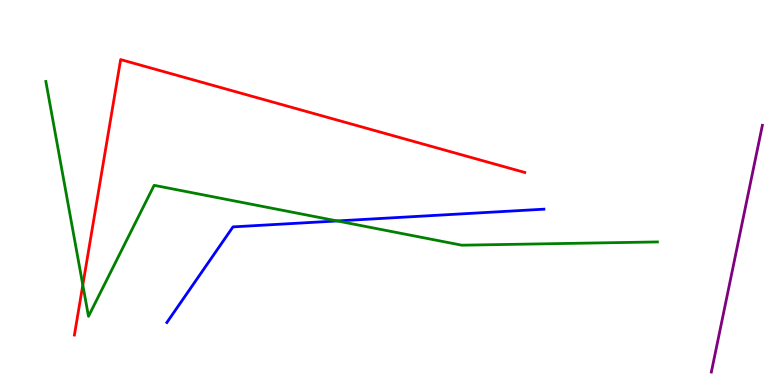[{'lines': ['blue', 'red'], 'intersections': []}, {'lines': ['green', 'red'], 'intersections': [{'x': 1.07, 'y': 2.6}]}, {'lines': ['purple', 'red'], 'intersections': []}, {'lines': ['blue', 'green'], 'intersections': [{'x': 4.35, 'y': 4.26}]}, {'lines': ['blue', 'purple'], 'intersections': []}, {'lines': ['green', 'purple'], 'intersections': []}]